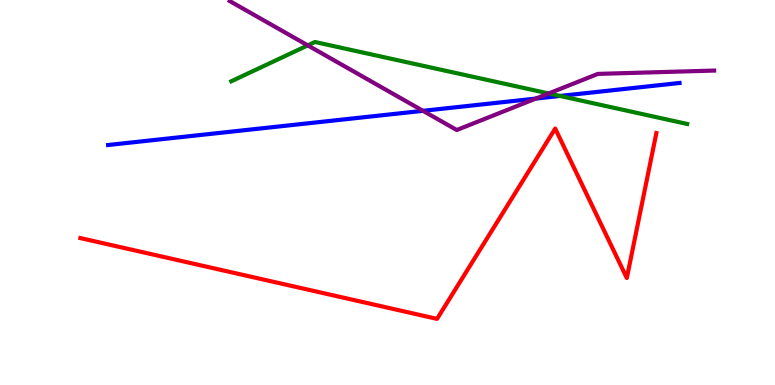[{'lines': ['blue', 'red'], 'intersections': []}, {'lines': ['green', 'red'], 'intersections': []}, {'lines': ['purple', 'red'], 'intersections': []}, {'lines': ['blue', 'green'], 'intersections': [{'x': 7.23, 'y': 7.51}]}, {'lines': ['blue', 'purple'], 'intersections': [{'x': 5.46, 'y': 7.12}, {'x': 6.91, 'y': 7.44}]}, {'lines': ['green', 'purple'], 'intersections': [{'x': 3.97, 'y': 8.82}, {'x': 7.08, 'y': 7.57}]}]